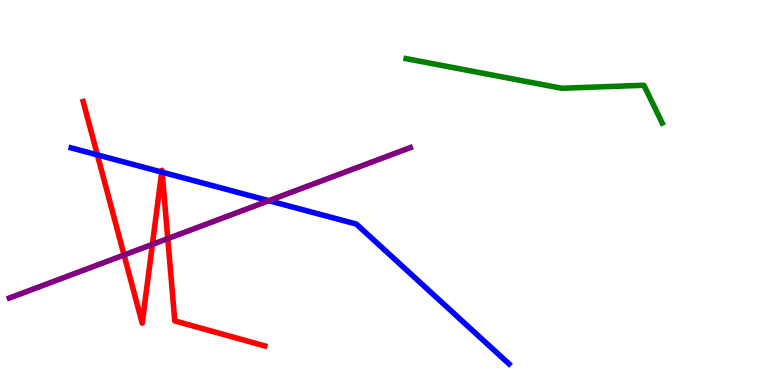[{'lines': ['blue', 'red'], 'intersections': [{'x': 1.26, 'y': 5.98}, {'x': 2.09, 'y': 5.53}, {'x': 2.09, 'y': 5.53}]}, {'lines': ['green', 'red'], 'intersections': []}, {'lines': ['purple', 'red'], 'intersections': [{'x': 1.6, 'y': 3.38}, {'x': 1.97, 'y': 3.65}, {'x': 2.16, 'y': 3.8}]}, {'lines': ['blue', 'green'], 'intersections': []}, {'lines': ['blue', 'purple'], 'intersections': [{'x': 3.47, 'y': 4.79}]}, {'lines': ['green', 'purple'], 'intersections': []}]